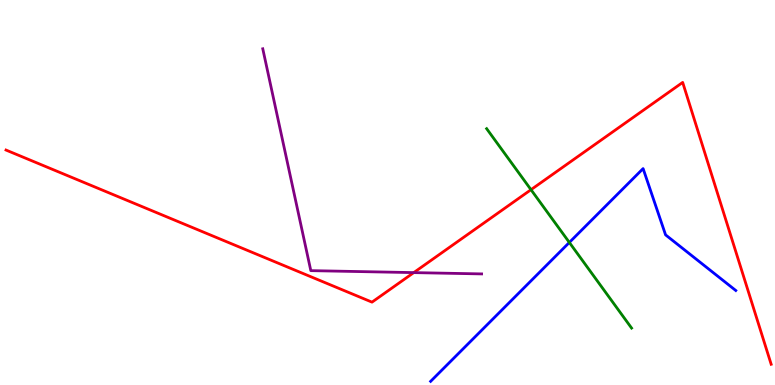[{'lines': ['blue', 'red'], 'intersections': []}, {'lines': ['green', 'red'], 'intersections': [{'x': 6.85, 'y': 5.07}]}, {'lines': ['purple', 'red'], 'intersections': [{'x': 5.34, 'y': 2.92}]}, {'lines': ['blue', 'green'], 'intersections': [{'x': 7.35, 'y': 3.7}]}, {'lines': ['blue', 'purple'], 'intersections': []}, {'lines': ['green', 'purple'], 'intersections': []}]